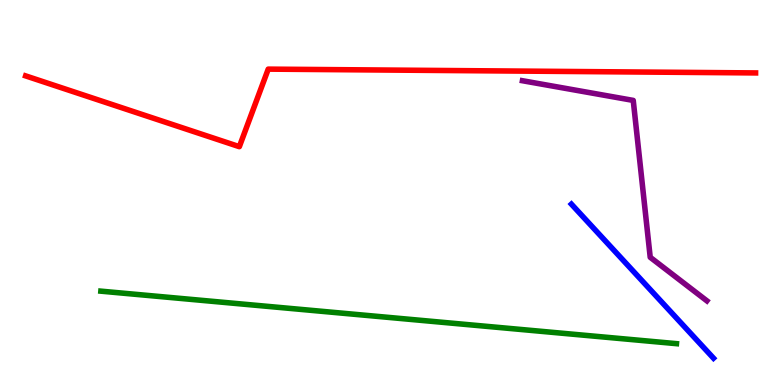[{'lines': ['blue', 'red'], 'intersections': []}, {'lines': ['green', 'red'], 'intersections': []}, {'lines': ['purple', 'red'], 'intersections': []}, {'lines': ['blue', 'green'], 'intersections': []}, {'lines': ['blue', 'purple'], 'intersections': []}, {'lines': ['green', 'purple'], 'intersections': []}]